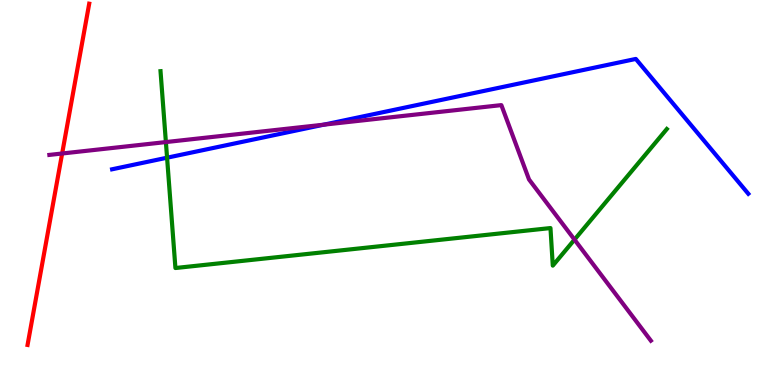[{'lines': ['blue', 'red'], 'intersections': []}, {'lines': ['green', 'red'], 'intersections': []}, {'lines': ['purple', 'red'], 'intersections': [{'x': 0.802, 'y': 6.01}]}, {'lines': ['blue', 'green'], 'intersections': [{'x': 2.16, 'y': 5.9}]}, {'lines': ['blue', 'purple'], 'intersections': [{'x': 4.18, 'y': 6.76}]}, {'lines': ['green', 'purple'], 'intersections': [{'x': 2.14, 'y': 6.31}, {'x': 7.41, 'y': 3.78}]}]